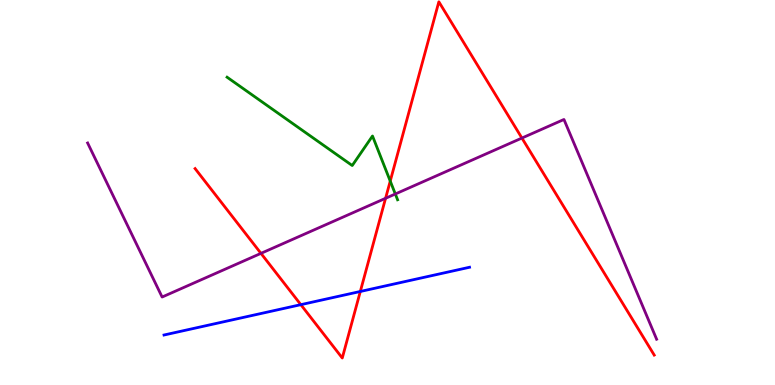[{'lines': ['blue', 'red'], 'intersections': [{'x': 3.88, 'y': 2.09}, {'x': 4.65, 'y': 2.43}]}, {'lines': ['green', 'red'], 'intersections': [{'x': 5.04, 'y': 5.3}]}, {'lines': ['purple', 'red'], 'intersections': [{'x': 3.37, 'y': 3.42}, {'x': 4.98, 'y': 4.85}, {'x': 6.73, 'y': 6.41}]}, {'lines': ['blue', 'green'], 'intersections': []}, {'lines': ['blue', 'purple'], 'intersections': []}, {'lines': ['green', 'purple'], 'intersections': [{'x': 5.1, 'y': 4.96}]}]